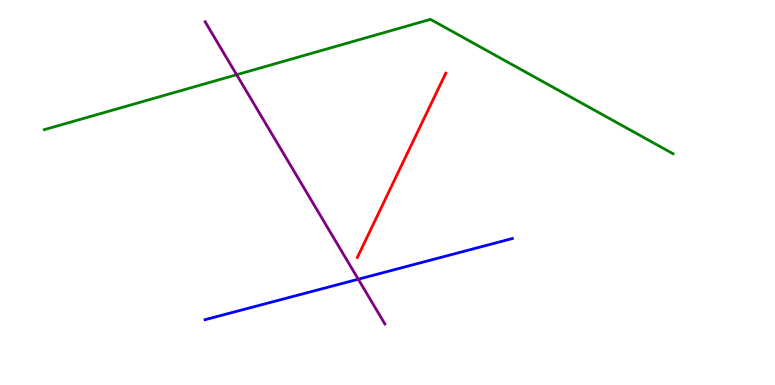[{'lines': ['blue', 'red'], 'intersections': []}, {'lines': ['green', 'red'], 'intersections': []}, {'lines': ['purple', 'red'], 'intersections': []}, {'lines': ['blue', 'green'], 'intersections': []}, {'lines': ['blue', 'purple'], 'intersections': [{'x': 4.62, 'y': 2.75}]}, {'lines': ['green', 'purple'], 'intersections': [{'x': 3.05, 'y': 8.06}]}]